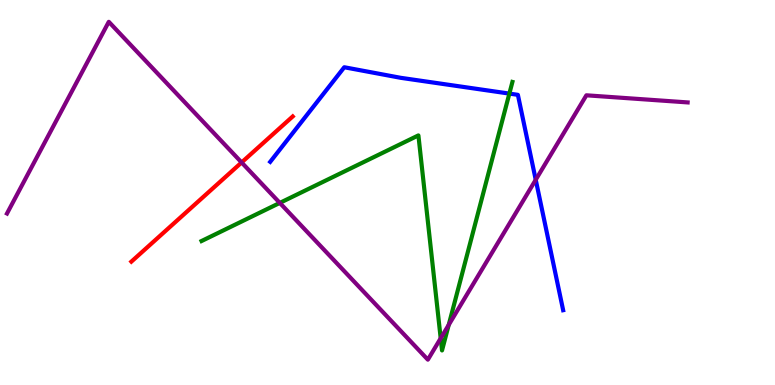[{'lines': ['blue', 'red'], 'intersections': []}, {'lines': ['green', 'red'], 'intersections': []}, {'lines': ['purple', 'red'], 'intersections': [{'x': 3.12, 'y': 5.78}]}, {'lines': ['blue', 'green'], 'intersections': [{'x': 6.57, 'y': 7.57}]}, {'lines': ['blue', 'purple'], 'intersections': [{'x': 6.91, 'y': 5.33}]}, {'lines': ['green', 'purple'], 'intersections': [{'x': 3.61, 'y': 4.73}, {'x': 5.69, 'y': 1.21}, {'x': 5.79, 'y': 1.56}]}]